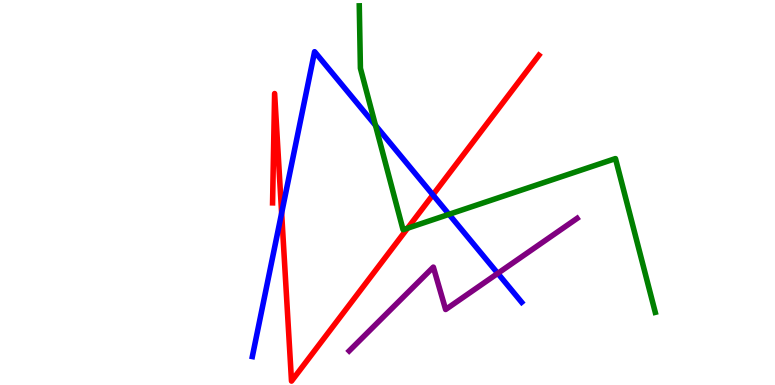[{'lines': ['blue', 'red'], 'intersections': [{'x': 3.63, 'y': 4.47}, {'x': 5.59, 'y': 4.94}]}, {'lines': ['green', 'red'], 'intersections': [{'x': 5.26, 'y': 4.07}]}, {'lines': ['purple', 'red'], 'intersections': []}, {'lines': ['blue', 'green'], 'intersections': [{'x': 4.85, 'y': 6.74}, {'x': 5.79, 'y': 4.43}]}, {'lines': ['blue', 'purple'], 'intersections': [{'x': 6.42, 'y': 2.9}]}, {'lines': ['green', 'purple'], 'intersections': []}]